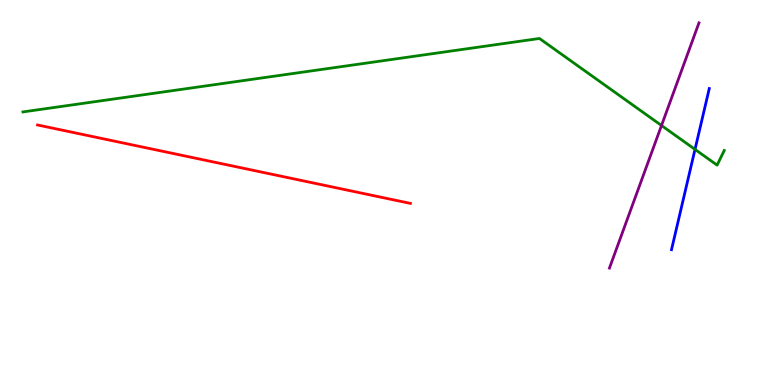[{'lines': ['blue', 'red'], 'intersections': []}, {'lines': ['green', 'red'], 'intersections': []}, {'lines': ['purple', 'red'], 'intersections': []}, {'lines': ['blue', 'green'], 'intersections': [{'x': 8.97, 'y': 6.12}]}, {'lines': ['blue', 'purple'], 'intersections': []}, {'lines': ['green', 'purple'], 'intersections': [{'x': 8.54, 'y': 6.74}]}]